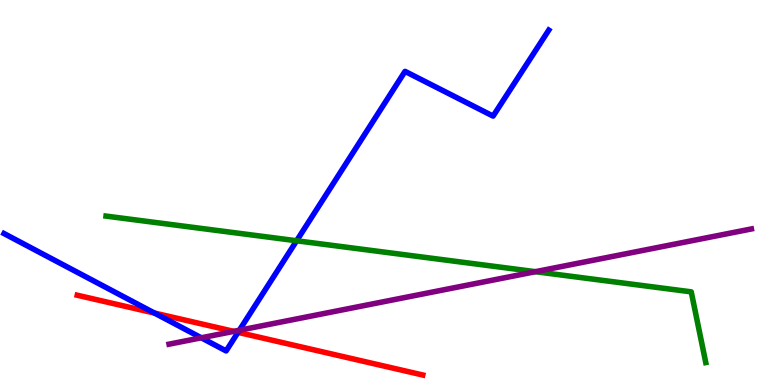[{'lines': ['blue', 'red'], 'intersections': [{'x': 1.99, 'y': 1.87}, {'x': 3.07, 'y': 1.37}]}, {'lines': ['green', 'red'], 'intersections': []}, {'lines': ['purple', 'red'], 'intersections': [{'x': 3.02, 'y': 1.39}]}, {'lines': ['blue', 'green'], 'intersections': [{'x': 3.83, 'y': 3.75}]}, {'lines': ['blue', 'purple'], 'intersections': [{'x': 2.6, 'y': 1.23}, {'x': 3.09, 'y': 1.42}]}, {'lines': ['green', 'purple'], 'intersections': [{'x': 6.91, 'y': 2.94}]}]